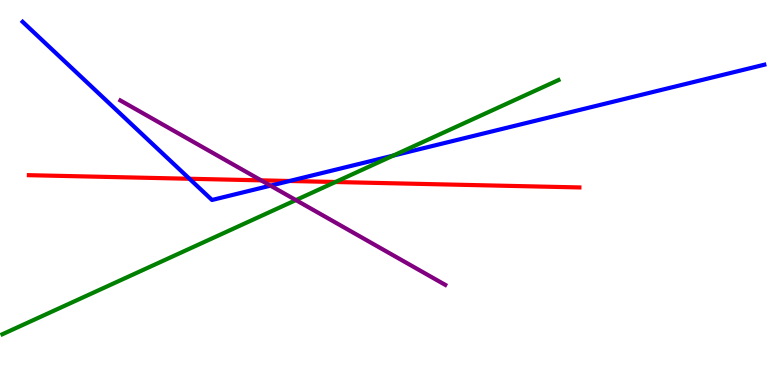[{'lines': ['blue', 'red'], 'intersections': [{'x': 2.44, 'y': 5.36}, {'x': 3.74, 'y': 5.3}]}, {'lines': ['green', 'red'], 'intersections': [{'x': 4.33, 'y': 5.27}]}, {'lines': ['purple', 'red'], 'intersections': [{'x': 3.37, 'y': 5.32}]}, {'lines': ['blue', 'green'], 'intersections': [{'x': 5.07, 'y': 5.96}]}, {'lines': ['blue', 'purple'], 'intersections': [{'x': 3.49, 'y': 5.18}]}, {'lines': ['green', 'purple'], 'intersections': [{'x': 3.82, 'y': 4.8}]}]